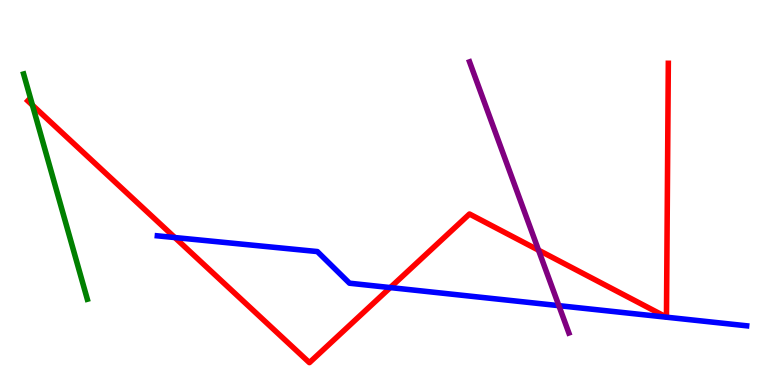[{'lines': ['blue', 'red'], 'intersections': [{'x': 2.26, 'y': 3.83}, {'x': 5.04, 'y': 2.53}]}, {'lines': ['green', 'red'], 'intersections': [{'x': 0.419, 'y': 7.27}]}, {'lines': ['purple', 'red'], 'intersections': [{'x': 6.95, 'y': 3.5}]}, {'lines': ['blue', 'green'], 'intersections': []}, {'lines': ['blue', 'purple'], 'intersections': [{'x': 7.21, 'y': 2.06}]}, {'lines': ['green', 'purple'], 'intersections': []}]